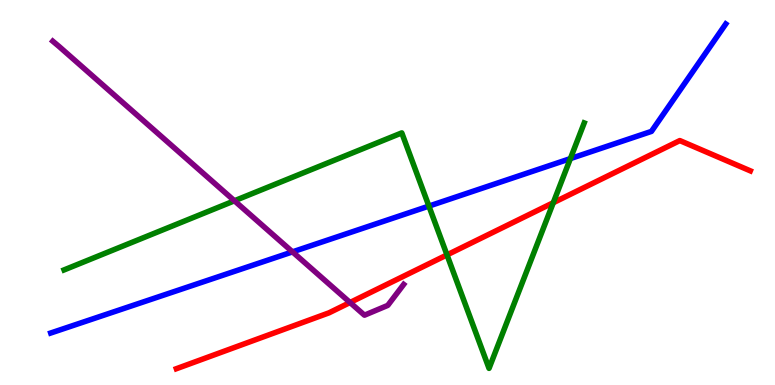[{'lines': ['blue', 'red'], 'intersections': []}, {'lines': ['green', 'red'], 'intersections': [{'x': 5.77, 'y': 3.38}, {'x': 7.14, 'y': 4.73}]}, {'lines': ['purple', 'red'], 'intersections': [{'x': 4.52, 'y': 2.14}]}, {'lines': ['blue', 'green'], 'intersections': [{'x': 5.53, 'y': 4.65}, {'x': 7.36, 'y': 5.88}]}, {'lines': ['blue', 'purple'], 'intersections': [{'x': 3.77, 'y': 3.46}]}, {'lines': ['green', 'purple'], 'intersections': [{'x': 3.03, 'y': 4.78}]}]